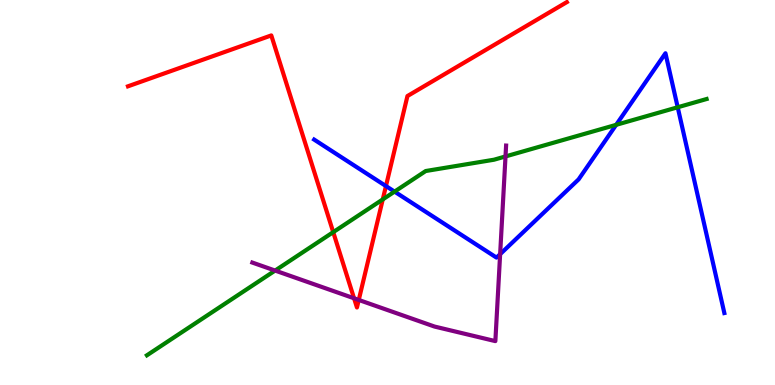[{'lines': ['blue', 'red'], 'intersections': [{'x': 4.98, 'y': 5.17}]}, {'lines': ['green', 'red'], 'intersections': [{'x': 4.3, 'y': 3.97}, {'x': 4.94, 'y': 4.82}]}, {'lines': ['purple', 'red'], 'intersections': [{'x': 4.57, 'y': 2.25}, {'x': 4.63, 'y': 2.21}]}, {'lines': ['blue', 'green'], 'intersections': [{'x': 5.09, 'y': 5.02}, {'x': 7.95, 'y': 6.76}, {'x': 8.74, 'y': 7.21}]}, {'lines': ['blue', 'purple'], 'intersections': [{'x': 6.45, 'y': 3.4}]}, {'lines': ['green', 'purple'], 'intersections': [{'x': 3.55, 'y': 2.97}, {'x': 6.52, 'y': 5.94}]}]